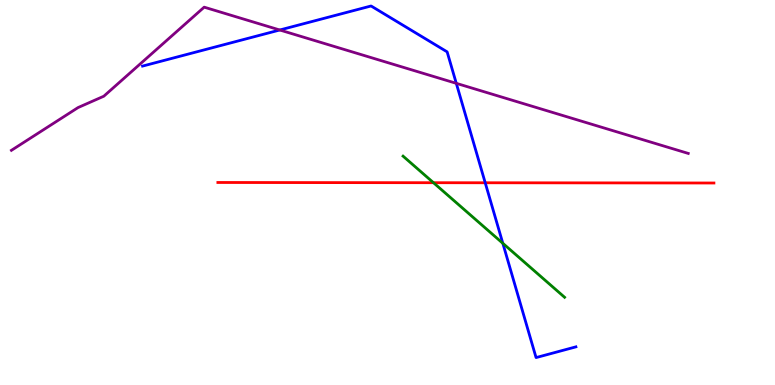[{'lines': ['blue', 'red'], 'intersections': [{'x': 6.26, 'y': 5.25}]}, {'lines': ['green', 'red'], 'intersections': [{'x': 5.59, 'y': 5.25}]}, {'lines': ['purple', 'red'], 'intersections': []}, {'lines': ['blue', 'green'], 'intersections': [{'x': 6.49, 'y': 3.68}]}, {'lines': ['blue', 'purple'], 'intersections': [{'x': 3.61, 'y': 9.22}, {'x': 5.89, 'y': 7.84}]}, {'lines': ['green', 'purple'], 'intersections': []}]